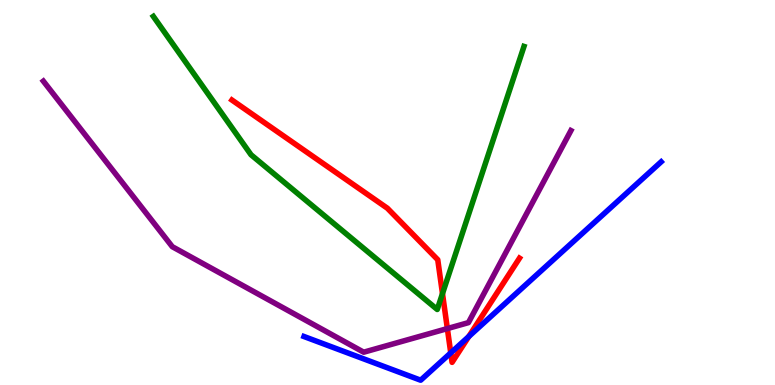[{'lines': ['blue', 'red'], 'intersections': [{'x': 5.82, 'y': 0.834}, {'x': 6.05, 'y': 1.26}]}, {'lines': ['green', 'red'], 'intersections': [{'x': 5.71, 'y': 2.37}]}, {'lines': ['purple', 'red'], 'intersections': [{'x': 5.77, 'y': 1.47}]}, {'lines': ['blue', 'green'], 'intersections': []}, {'lines': ['blue', 'purple'], 'intersections': []}, {'lines': ['green', 'purple'], 'intersections': []}]